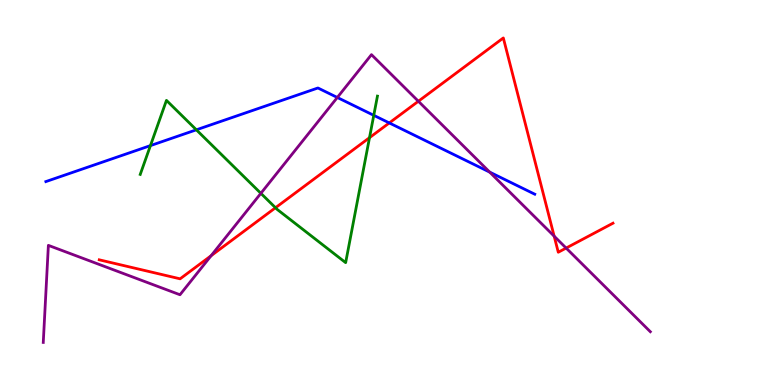[{'lines': ['blue', 'red'], 'intersections': [{'x': 5.02, 'y': 6.81}]}, {'lines': ['green', 'red'], 'intersections': [{'x': 3.55, 'y': 4.6}, {'x': 4.77, 'y': 6.42}]}, {'lines': ['purple', 'red'], 'intersections': [{'x': 2.72, 'y': 3.36}, {'x': 5.4, 'y': 7.37}, {'x': 7.15, 'y': 3.87}, {'x': 7.3, 'y': 3.56}]}, {'lines': ['blue', 'green'], 'intersections': [{'x': 1.94, 'y': 6.22}, {'x': 2.53, 'y': 6.63}, {'x': 4.82, 'y': 7.0}]}, {'lines': ['blue', 'purple'], 'intersections': [{'x': 4.35, 'y': 7.47}, {'x': 6.32, 'y': 5.53}]}, {'lines': ['green', 'purple'], 'intersections': [{'x': 3.37, 'y': 4.98}]}]